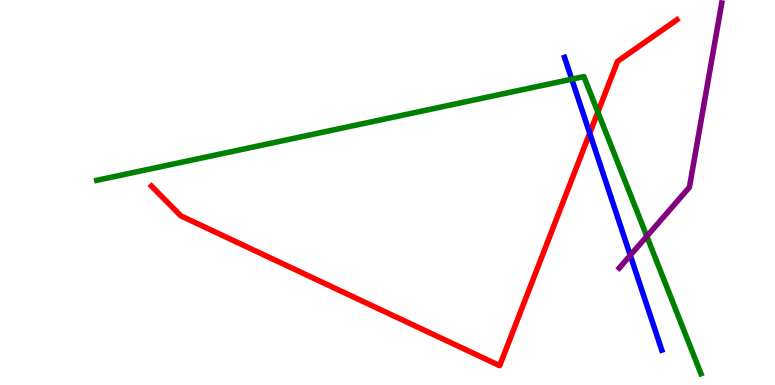[{'lines': ['blue', 'red'], 'intersections': [{'x': 7.61, 'y': 6.54}]}, {'lines': ['green', 'red'], 'intersections': [{'x': 7.71, 'y': 7.09}]}, {'lines': ['purple', 'red'], 'intersections': []}, {'lines': ['blue', 'green'], 'intersections': [{'x': 7.38, 'y': 7.94}]}, {'lines': ['blue', 'purple'], 'intersections': [{'x': 8.13, 'y': 3.37}]}, {'lines': ['green', 'purple'], 'intersections': [{'x': 8.35, 'y': 3.86}]}]